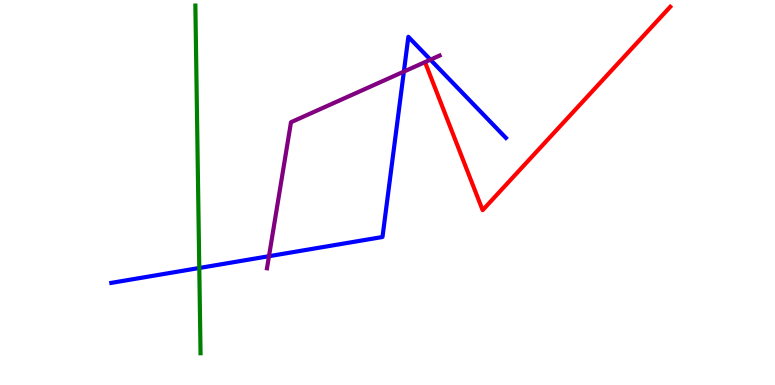[{'lines': ['blue', 'red'], 'intersections': []}, {'lines': ['green', 'red'], 'intersections': []}, {'lines': ['purple', 'red'], 'intersections': []}, {'lines': ['blue', 'green'], 'intersections': [{'x': 2.57, 'y': 3.04}]}, {'lines': ['blue', 'purple'], 'intersections': [{'x': 3.47, 'y': 3.35}, {'x': 5.21, 'y': 8.14}, {'x': 5.55, 'y': 8.45}]}, {'lines': ['green', 'purple'], 'intersections': []}]